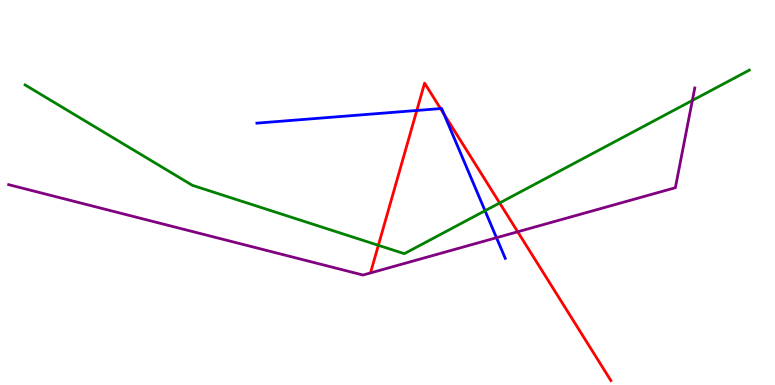[{'lines': ['blue', 'red'], 'intersections': [{'x': 5.38, 'y': 7.13}, {'x': 5.68, 'y': 7.18}, {'x': 5.73, 'y': 7.04}]}, {'lines': ['green', 'red'], 'intersections': [{'x': 4.88, 'y': 3.63}, {'x': 6.45, 'y': 4.73}]}, {'lines': ['purple', 'red'], 'intersections': [{'x': 6.68, 'y': 3.98}]}, {'lines': ['blue', 'green'], 'intersections': [{'x': 6.26, 'y': 4.53}]}, {'lines': ['blue', 'purple'], 'intersections': [{'x': 6.41, 'y': 3.83}]}, {'lines': ['green', 'purple'], 'intersections': [{'x': 8.93, 'y': 7.39}]}]